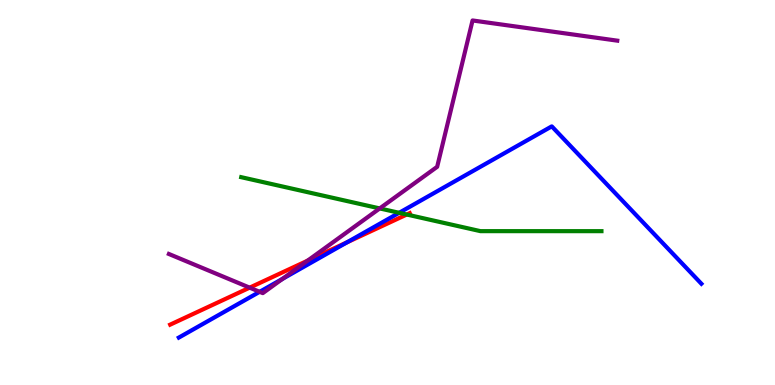[{'lines': ['blue', 'red'], 'intersections': [{'x': 4.48, 'y': 3.71}]}, {'lines': ['green', 'red'], 'intersections': [{'x': 5.25, 'y': 4.43}]}, {'lines': ['purple', 'red'], 'intersections': [{'x': 3.22, 'y': 2.53}, {'x': 3.97, 'y': 3.23}]}, {'lines': ['blue', 'green'], 'intersections': [{'x': 5.15, 'y': 4.47}]}, {'lines': ['blue', 'purple'], 'intersections': [{'x': 3.35, 'y': 2.42}, {'x': 3.64, 'y': 2.76}]}, {'lines': ['green', 'purple'], 'intersections': [{'x': 4.9, 'y': 4.59}]}]